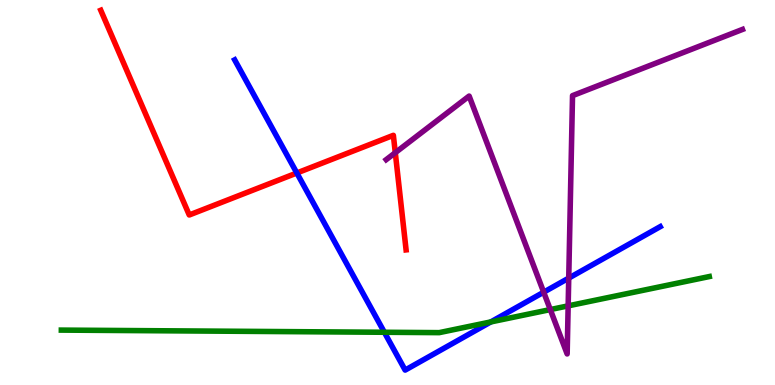[{'lines': ['blue', 'red'], 'intersections': [{'x': 3.83, 'y': 5.51}]}, {'lines': ['green', 'red'], 'intersections': []}, {'lines': ['purple', 'red'], 'intersections': [{'x': 5.1, 'y': 6.03}]}, {'lines': ['blue', 'green'], 'intersections': [{'x': 4.96, 'y': 1.37}, {'x': 6.33, 'y': 1.64}]}, {'lines': ['blue', 'purple'], 'intersections': [{'x': 7.02, 'y': 2.41}, {'x': 7.34, 'y': 2.78}]}, {'lines': ['green', 'purple'], 'intersections': [{'x': 7.1, 'y': 1.96}, {'x': 7.33, 'y': 2.06}]}]